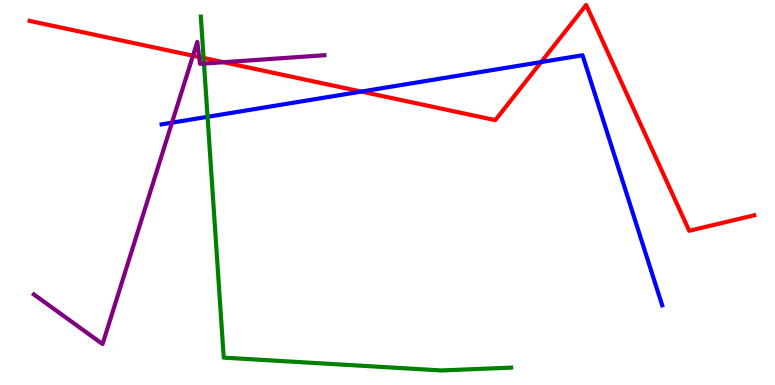[{'lines': ['blue', 'red'], 'intersections': [{'x': 4.66, 'y': 7.62}, {'x': 6.98, 'y': 8.39}]}, {'lines': ['green', 'red'], 'intersections': [{'x': 2.63, 'y': 8.49}]}, {'lines': ['purple', 'red'], 'intersections': [{'x': 2.49, 'y': 8.55}, {'x': 2.57, 'y': 8.52}, {'x': 2.88, 'y': 8.38}]}, {'lines': ['blue', 'green'], 'intersections': [{'x': 2.68, 'y': 6.97}]}, {'lines': ['blue', 'purple'], 'intersections': [{'x': 2.22, 'y': 6.81}]}, {'lines': ['green', 'purple'], 'intersections': [{'x': 2.63, 'y': 8.35}]}]